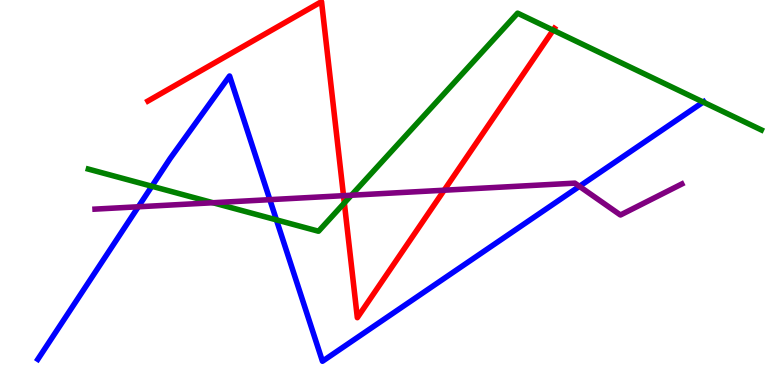[{'lines': ['blue', 'red'], 'intersections': []}, {'lines': ['green', 'red'], 'intersections': [{'x': 4.44, 'y': 4.73}, {'x': 7.14, 'y': 9.22}]}, {'lines': ['purple', 'red'], 'intersections': [{'x': 4.43, 'y': 4.92}, {'x': 5.73, 'y': 5.06}]}, {'lines': ['blue', 'green'], 'intersections': [{'x': 1.96, 'y': 5.16}, {'x': 3.57, 'y': 4.29}, {'x': 9.07, 'y': 7.35}]}, {'lines': ['blue', 'purple'], 'intersections': [{'x': 1.78, 'y': 4.63}, {'x': 3.48, 'y': 4.81}, {'x': 7.48, 'y': 5.16}]}, {'lines': ['green', 'purple'], 'intersections': [{'x': 2.75, 'y': 4.73}, {'x': 4.53, 'y': 4.93}]}]